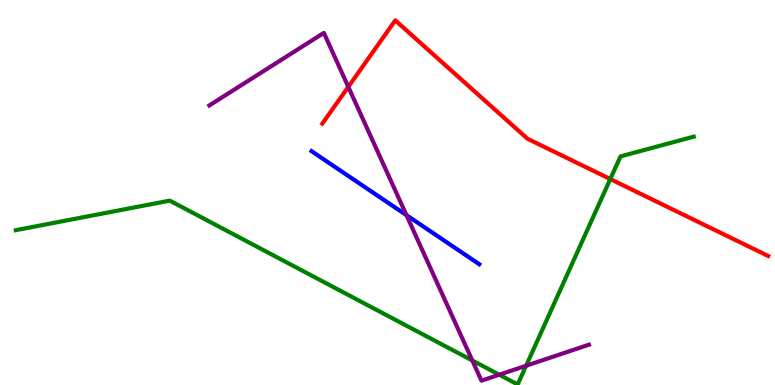[{'lines': ['blue', 'red'], 'intersections': []}, {'lines': ['green', 'red'], 'intersections': [{'x': 7.87, 'y': 5.35}]}, {'lines': ['purple', 'red'], 'intersections': [{'x': 4.49, 'y': 7.74}]}, {'lines': ['blue', 'green'], 'intersections': []}, {'lines': ['blue', 'purple'], 'intersections': [{'x': 5.24, 'y': 4.41}]}, {'lines': ['green', 'purple'], 'intersections': [{'x': 6.09, 'y': 0.636}, {'x': 6.44, 'y': 0.267}, {'x': 6.79, 'y': 0.5}]}]